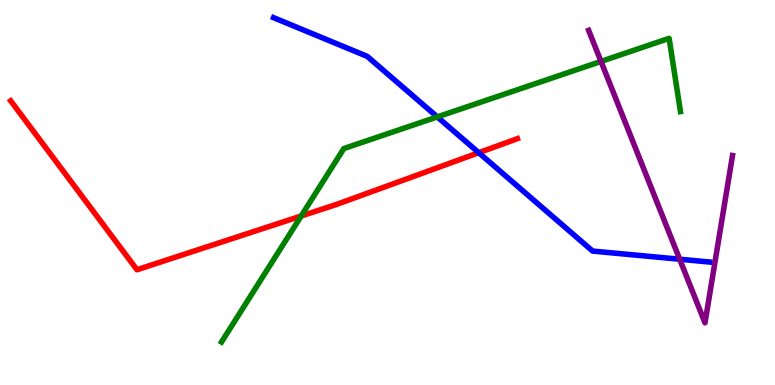[{'lines': ['blue', 'red'], 'intersections': [{'x': 6.18, 'y': 6.03}]}, {'lines': ['green', 'red'], 'intersections': [{'x': 3.89, 'y': 4.39}]}, {'lines': ['purple', 'red'], 'intersections': []}, {'lines': ['blue', 'green'], 'intersections': [{'x': 5.64, 'y': 6.96}]}, {'lines': ['blue', 'purple'], 'intersections': [{'x': 8.77, 'y': 3.27}]}, {'lines': ['green', 'purple'], 'intersections': [{'x': 7.75, 'y': 8.4}]}]